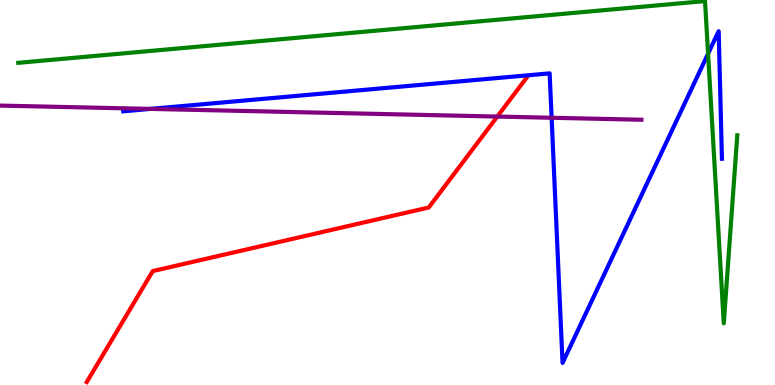[{'lines': ['blue', 'red'], 'intersections': []}, {'lines': ['green', 'red'], 'intersections': []}, {'lines': ['purple', 'red'], 'intersections': [{'x': 6.42, 'y': 6.97}]}, {'lines': ['blue', 'green'], 'intersections': [{'x': 9.14, 'y': 8.61}]}, {'lines': ['blue', 'purple'], 'intersections': [{'x': 1.94, 'y': 7.17}, {'x': 7.12, 'y': 6.94}]}, {'lines': ['green', 'purple'], 'intersections': []}]